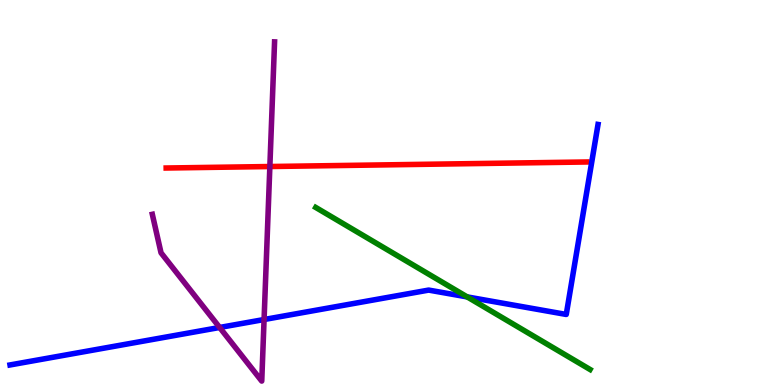[{'lines': ['blue', 'red'], 'intersections': []}, {'lines': ['green', 'red'], 'intersections': []}, {'lines': ['purple', 'red'], 'intersections': [{'x': 3.48, 'y': 5.67}]}, {'lines': ['blue', 'green'], 'intersections': [{'x': 6.03, 'y': 2.29}]}, {'lines': ['blue', 'purple'], 'intersections': [{'x': 2.83, 'y': 1.49}, {'x': 3.41, 'y': 1.7}]}, {'lines': ['green', 'purple'], 'intersections': []}]